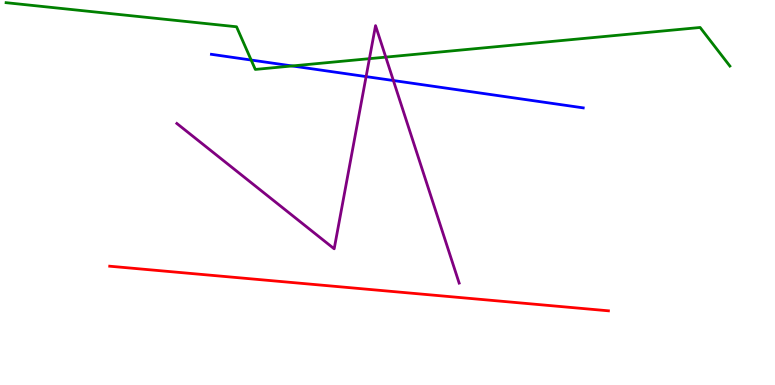[{'lines': ['blue', 'red'], 'intersections': []}, {'lines': ['green', 'red'], 'intersections': []}, {'lines': ['purple', 'red'], 'intersections': []}, {'lines': ['blue', 'green'], 'intersections': [{'x': 3.24, 'y': 8.44}, {'x': 3.77, 'y': 8.29}]}, {'lines': ['blue', 'purple'], 'intersections': [{'x': 4.72, 'y': 8.01}, {'x': 5.08, 'y': 7.91}]}, {'lines': ['green', 'purple'], 'intersections': [{'x': 4.77, 'y': 8.48}, {'x': 4.98, 'y': 8.52}]}]